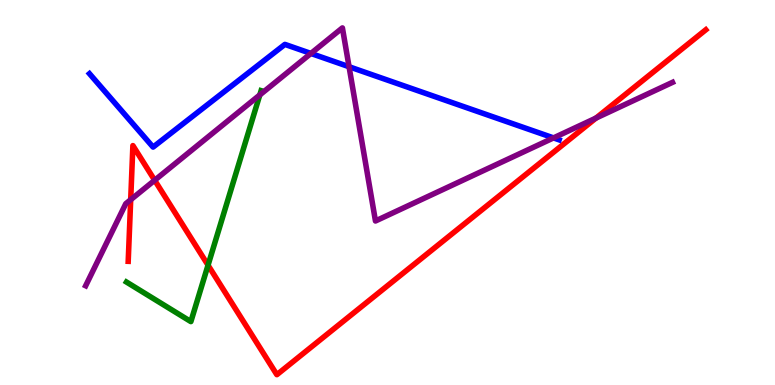[{'lines': ['blue', 'red'], 'intersections': []}, {'lines': ['green', 'red'], 'intersections': [{'x': 2.68, 'y': 3.11}]}, {'lines': ['purple', 'red'], 'intersections': [{'x': 1.69, 'y': 4.81}, {'x': 2.0, 'y': 5.32}, {'x': 7.69, 'y': 6.93}]}, {'lines': ['blue', 'green'], 'intersections': []}, {'lines': ['blue', 'purple'], 'intersections': [{'x': 4.01, 'y': 8.61}, {'x': 4.5, 'y': 8.27}, {'x': 7.14, 'y': 6.42}]}, {'lines': ['green', 'purple'], 'intersections': [{'x': 3.35, 'y': 7.53}]}]